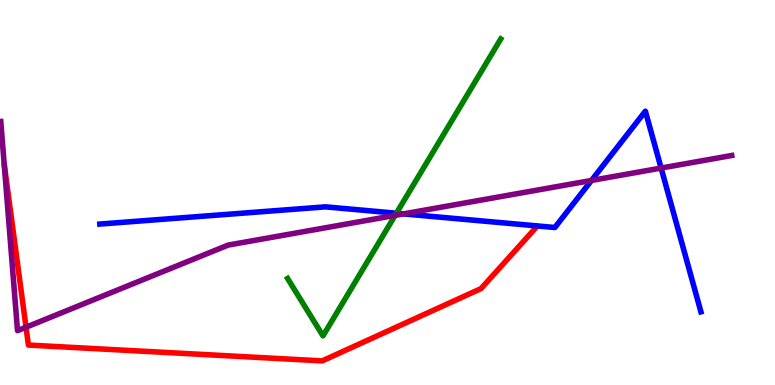[{'lines': ['blue', 'red'], 'intersections': []}, {'lines': ['green', 'red'], 'intersections': []}, {'lines': ['purple', 'red'], 'intersections': [{'x': 0.336, 'y': 1.5}]}, {'lines': ['blue', 'green'], 'intersections': [{'x': 5.12, 'y': 4.46}]}, {'lines': ['blue', 'purple'], 'intersections': [{'x': 5.21, 'y': 4.44}, {'x': 7.63, 'y': 5.31}, {'x': 8.53, 'y': 5.63}]}, {'lines': ['green', 'purple'], 'intersections': [{'x': 5.1, 'y': 4.41}]}]